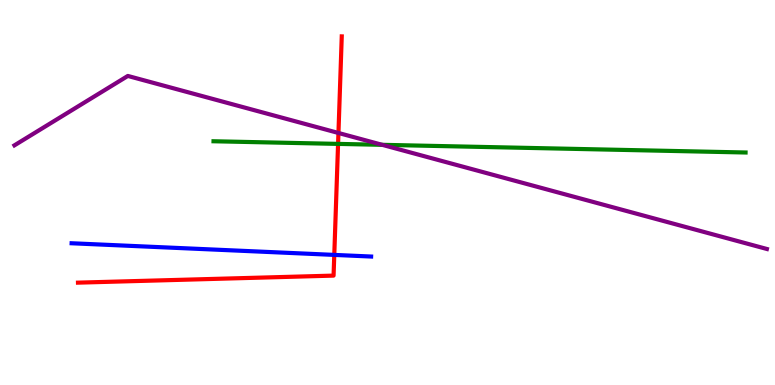[{'lines': ['blue', 'red'], 'intersections': [{'x': 4.31, 'y': 3.38}]}, {'lines': ['green', 'red'], 'intersections': [{'x': 4.36, 'y': 6.26}]}, {'lines': ['purple', 'red'], 'intersections': [{'x': 4.37, 'y': 6.55}]}, {'lines': ['blue', 'green'], 'intersections': []}, {'lines': ['blue', 'purple'], 'intersections': []}, {'lines': ['green', 'purple'], 'intersections': [{'x': 4.93, 'y': 6.24}]}]